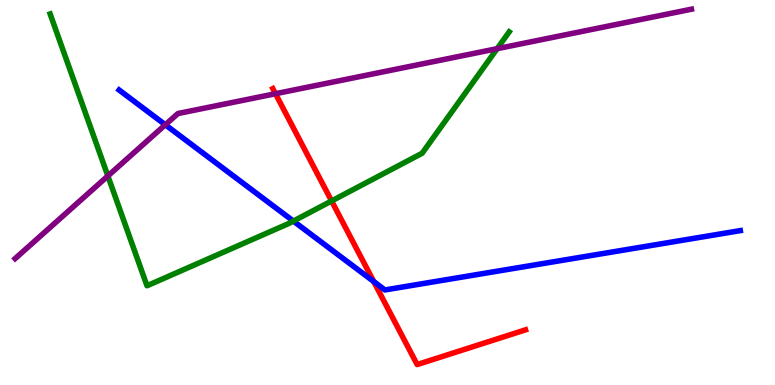[{'lines': ['blue', 'red'], 'intersections': [{'x': 4.82, 'y': 2.69}]}, {'lines': ['green', 'red'], 'intersections': [{'x': 4.28, 'y': 4.78}]}, {'lines': ['purple', 'red'], 'intersections': [{'x': 3.55, 'y': 7.57}]}, {'lines': ['blue', 'green'], 'intersections': [{'x': 3.79, 'y': 4.26}]}, {'lines': ['blue', 'purple'], 'intersections': [{'x': 2.13, 'y': 6.76}]}, {'lines': ['green', 'purple'], 'intersections': [{'x': 1.39, 'y': 5.43}, {'x': 6.41, 'y': 8.74}]}]